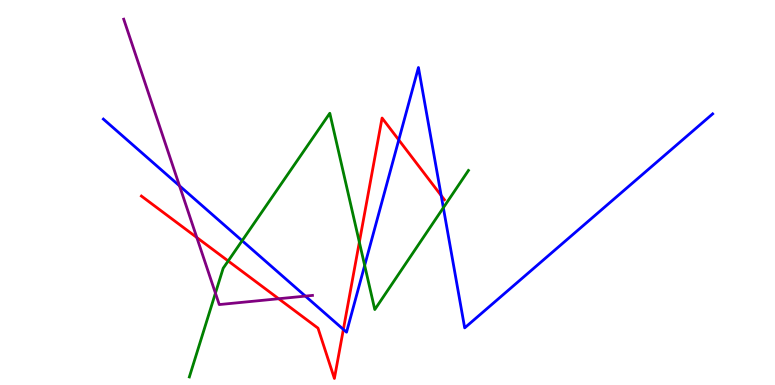[{'lines': ['blue', 'red'], 'intersections': [{'x': 4.43, 'y': 1.44}, {'x': 5.15, 'y': 6.37}, {'x': 5.69, 'y': 4.92}]}, {'lines': ['green', 'red'], 'intersections': [{'x': 2.94, 'y': 3.22}, {'x': 4.64, 'y': 3.71}]}, {'lines': ['purple', 'red'], 'intersections': [{'x': 2.54, 'y': 3.83}, {'x': 3.6, 'y': 2.24}]}, {'lines': ['blue', 'green'], 'intersections': [{'x': 3.12, 'y': 3.75}, {'x': 4.71, 'y': 3.11}, {'x': 5.72, 'y': 4.6}]}, {'lines': ['blue', 'purple'], 'intersections': [{'x': 2.32, 'y': 5.17}, {'x': 3.94, 'y': 2.31}]}, {'lines': ['green', 'purple'], 'intersections': [{'x': 2.78, 'y': 2.39}]}]